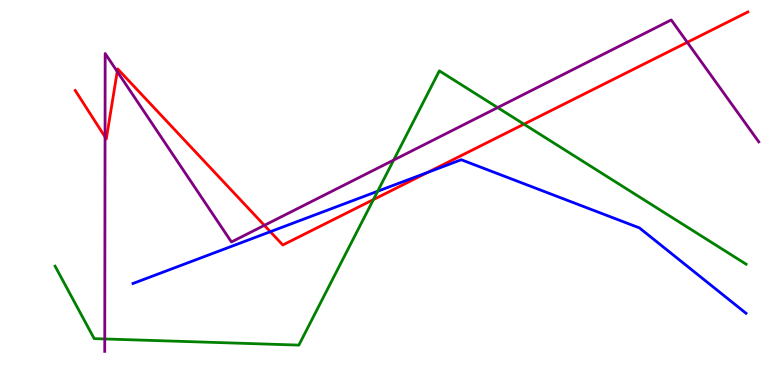[{'lines': ['blue', 'red'], 'intersections': [{'x': 3.49, 'y': 3.98}, {'x': 5.52, 'y': 5.52}]}, {'lines': ['green', 'red'], 'intersections': [{'x': 4.82, 'y': 4.82}, {'x': 6.76, 'y': 6.77}]}, {'lines': ['purple', 'red'], 'intersections': [{'x': 1.36, 'y': 6.44}, {'x': 1.51, 'y': 8.14}, {'x': 3.41, 'y': 4.15}, {'x': 8.87, 'y': 8.9}]}, {'lines': ['blue', 'green'], 'intersections': [{'x': 4.87, 'y': 5.03}]}, {'lines': ['blue', 'purple'], 'intersections': []}, {'lines': ['green', 'purple'], 'intersections': [{'x': 1.35, 'y': 1.2}, {'x': 5.08, 'y': 5.84}, {'x': 6.42, 'y': 7.21}]}]